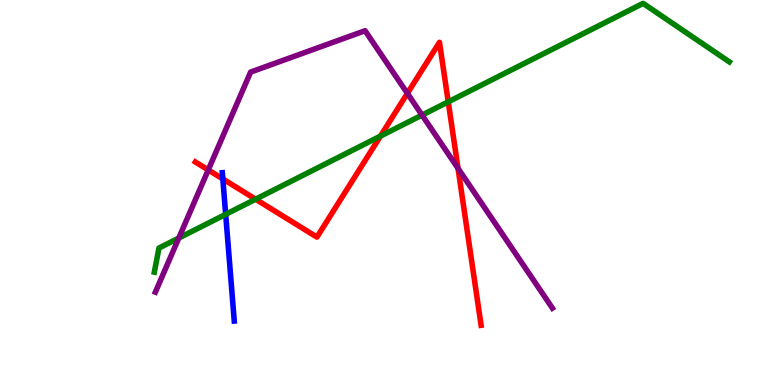[{'lines': ['blue', 'red'], 'intersections': [{'x': 2.88, 'y': 5.35}]}, {'lines': ['green', 'red'], 'intersections': [{'x': 3.3, 'y': 4.83}, {'x': 4.91, 'y': 6.46}, {'x': 5.78, 'y': 7.35}]}, {'lines': ['purple', 'red'], 'intersections': [{'x': 2.69, 'y': 5.59}, {'x': 5.26, 'y': 7.58}, {'x': 5.91, 'y': 5.63}]}, {'lines': ['blue', 'green'], 'intersections': [{'x': 2.91, 'y': 4.43}]}, {'lines': ['blue', 'purple'], 'intersections': []}, {'lines': ['green', 'purple'], 'intersections': [{'x': 2.31, 'y': 3.82}, {'x': 5.45, 'y': 7.01}]}]